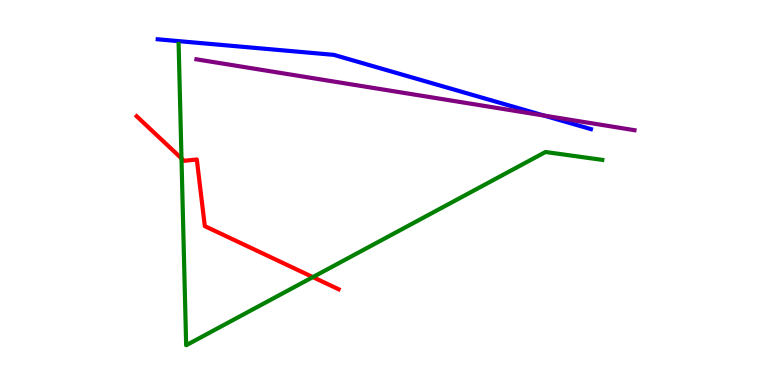[{'lines': ['blue', 'red'], 'intersections': []}, {'lines': ['green', 'red'], 'intersections': [{'x': 2.34, 'y': 5.89}, {'x': 4.04, 'y': 2.8}]}, {'lines': ['purple', 'red'], 'intersections': []}, {'lines': ['blue', 'green'], 'intersections': []}, {'lines': ['blue', 'purple'], 'intersections': [{'x': 7.02, 'y': 7.0}]}, {'lines': ['green', 'purple'], 'intersections': []}]